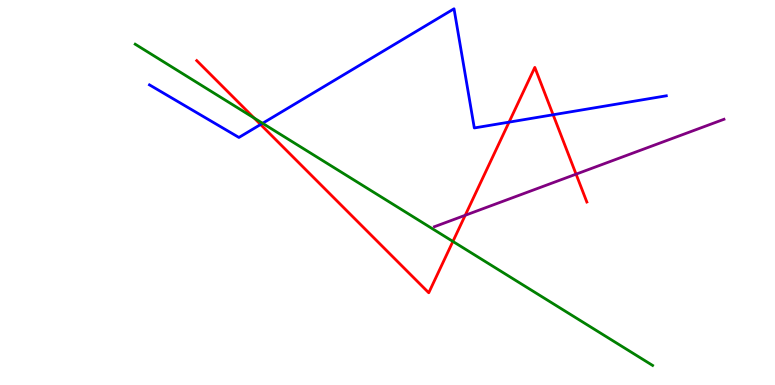[{'lines': ['blue', 'red'], 'intersections': [{'x': 3.36, 'y': 6.77}, {'x': 6.57, 'y': 6.83}, {'x': 7.14, 'y': 7.02}]}, {'lines': ['green', 'red'], 'intersections': [{'x': 3.28, 'y': 6.93}, {'x': 5.84, 'y': 3.73}]}, {'lines': ['purple', 'red'], 'intersections': [{'x': 6.0, 'y': 4.41}, {'x': 7.43, 'y': 5.48}]}, {'lines': ['blue', 'green'], 'intersections': [{'x': 3.39, 'y': 6.8}]}, {'lines': ['blue', 'purple'], 'intersections': []}, {'lines': ['green', 'purple'], 'intersections': []}]